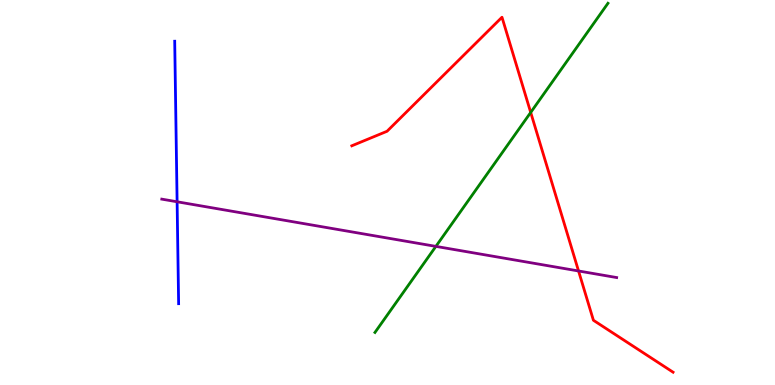[{'lines': ['blue', 'red'], 'intersections': []}, {'lines': ['green', 'red'], 'intersections': [{'x': 6.85, 'y': 7.08}]}, {'lines': ['purple', 'red'], 'intersections': [{'x': 7.47, 'y': 2.96}]}, {'lines': ['blue', 'green'], 'intersections': []}, {'lines': ['blue', 'purple'], 'intersections': [{'x': 2.29, 'y': 4.76}]}, {'lines': ['green', 'purple'], 'intersections': [{'x': 5.62, 'y': 3.6}]}]